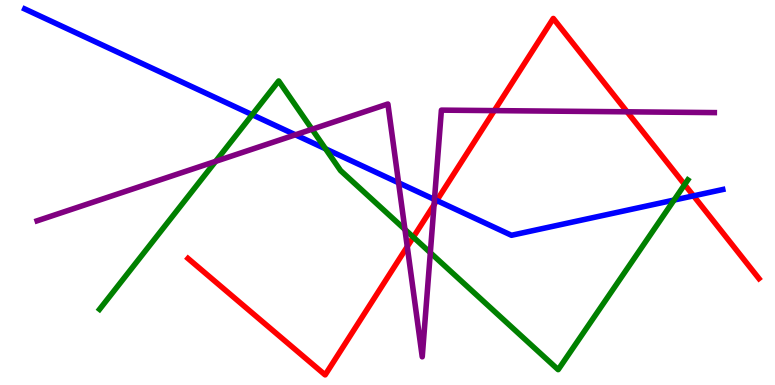[{'lines': ['blue', 'red'], 'intersections': [{'x': 5.64, 'y': 4.79}, {'x': 8.95, 'y': 4.91}]}, {'lines': ['green', 'red'], 'intersections': [{'x': 5.33, 'y': 3.84}, {'x': 8.83, 'y': 5.21}]}, {'lines': ['purple', 'red'], 'intersections': [{'x': 5.26, 'y': 3.59}, {'x': 5.6, 'y': 4.68}, {'x': 6.38, 'y': 7.13}, {'x': 8.09, 'y': 7.1}]}, {'lines': ['blue', 'green'], 'intersections': [{'x': 3.25, 'y': 7.02}, {'x': 4.2, 'y': 6.13}, {'x': 8.7, 'y': 4.8}]}, {'lines': ['blue', 'purple'], 'intersections': [{'x': 3.81, 'y': 6.5}, {'x': 5.14, 'y': 5.25}, {'x': 5.61, 'y': 4.82}]}, {'lines': ['green', 'purple'], 'intersections': [{'x': 2.78, 'y': 5.81}, {'x': 4.03, 'y': 6.64}, {'x': 5.22, 'y': 4.04}, {'x': 5.55, 'y': 3.44}]}]